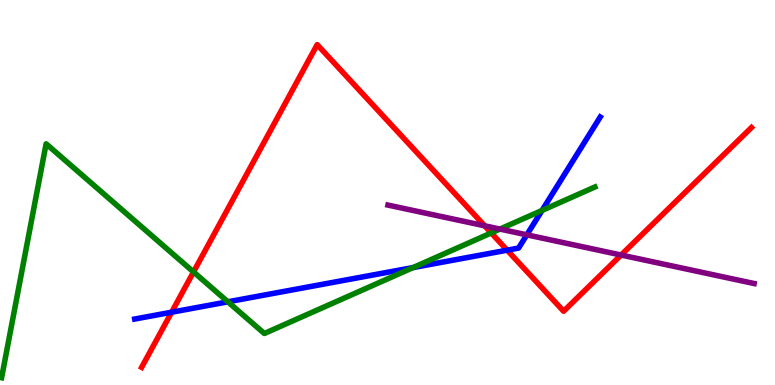[{'lines': ['blue', 'red'], 'intersections': [{'x': 2.21, 'y': 1.89}, {'x': 6.54, 'y': 3.5}]}, {'lines': ['green', 'red'], 'intersections': [{'x': 2.5, 'y': 2.94}, {'x': 6.34, 'y': 3.95}]}, {'lines': ['purple', 'red'], 'intersections': [{'x': 6.25, 'y': 4.14}, {'x': 8.01, 'y': 3.38}]}, {'lines': ['blue', 'green'], 'intersections': [{'x': 2.94, 'y': 2.16}, {'x': 5.33, 'y': 3.05}, {'x': 6.99, 'y': 4.53}]}, {'lines': ['blue', 'purple'], 'intersections': [{'x': 6.8, 'y': 3.9}]}, {'lines': ['green', 'purple'], 'intersections': [{'x': 6.45, 'y': 4.05}]}]